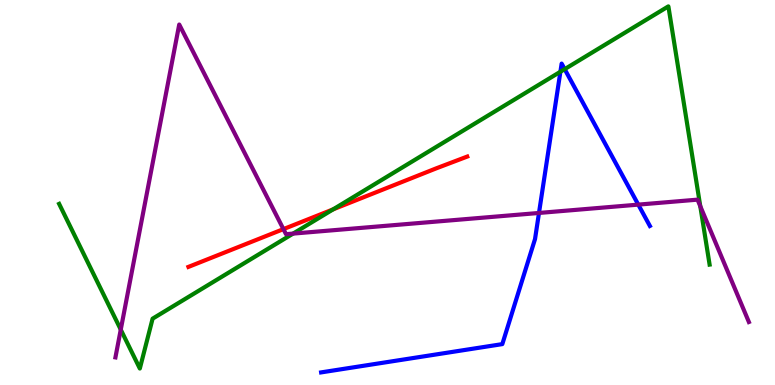[{'lines': ['blue', 'red'], 'intersections': []}, {'lines': ['green', 'red'], 'intersections': [{'x': 4.3, 'y': 4.56}]}, {'lines': ['purple', 'red'], 'intersections': [{'x': 3.66, 'y': 4.05}]}, {'lines': ['blue', 'green'], 'intersections': [{'x': 7.23, 'y': 8.14}, {'x': 7.29, 'y': 8.2}]}, {'lines': ['blue', 'purple'], 'intersections': [{'x': 6.95, 'y': 4.47}, {'x': 8.24, 'y': 4.69}]}, {'lines': ['green', 'purple'], 'intersections': [{'x': 1.56, 'y': 1.44}, {'x': 3.78, 'y': 3.93}, {'x': 9.04, 'y': 4.64}]}]